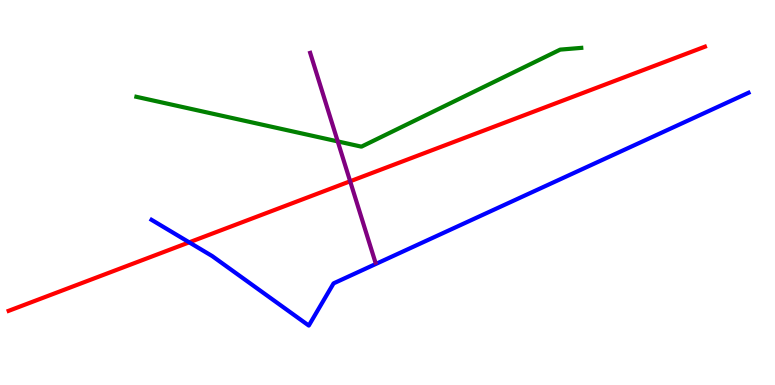[{'lines': ['blue', 'red'], 'intersections': [{'x': 2.44, 'y': 3.71}]}, {'lines': ['green', 'red'], 'intersections': []}, {'lines': ['purple', 'red'], 'intersections': [{'x': 4.52, 'y': 5.29}]}, {'lines': ['blue', 'green'], 'intersections': []}, {'lines': ['blue', 'purple'], 'intersections': []}, {'lines': ['green', 'purple'], 'intersections': [{'x': 4.36, 'y': 6.33}]}]